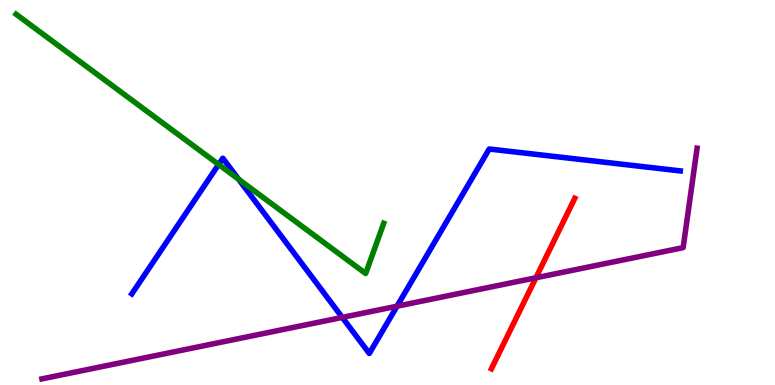[{'lines': ['blue', 'red'], 'intersections': []}, {'lines': ['green', 'red'], 'intersections': []}, {'lines': ['purple', 'red'], 'intersections': [{'x': 6.92, 'y': 2.79}]}, {'lines': ['blue', 'green'], 'intersections': [{'x': 2.82, 'y': 5.73}, {'x': 3.08, 'y': 5.34}]}, {'lines': ['blue', 'purple'], 'intersections': [{'x': 4.42, 'y': 1.76}, {'x': 5.12, 'y': 2.05}]}, {'lines': ['green', 'purple'], 'intersections': []}]